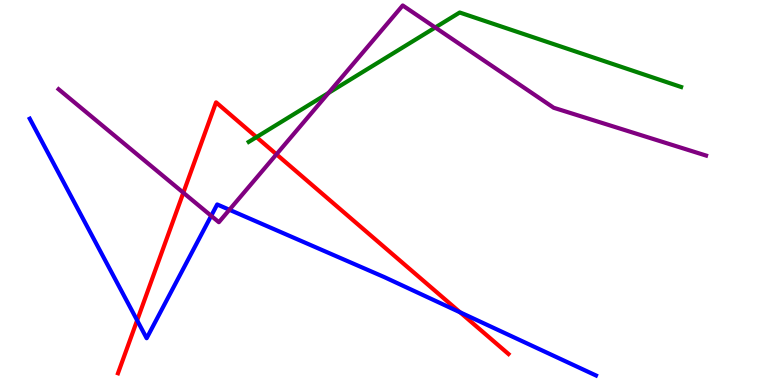[{'lines': ['blue', 'red'], 'intersections': [{'x': 1.77, 'y': 1.68}, {'x': 5.94, 'y': 1.89}]}, {'lines': ['green', 'red'], 'intersections': [{'x': 3.31, 'y': 6.44}]}, {'lines': ['purple', 'red'], 'intersections': [{'x': 2.37, 'y': 4.99}, {'x': 3.57, 'y': 5.99}]}, {'lines': ['blue', 'green'], 'intersections': []}, {'lines': ['blue', 'purple'], 'intersections': [{'x': 2.73, 'y': 4.39}, {'x': 2.96, 'y': 4.55}]}, {'lines': ['green', 'purple'], 'intersections': [{'x': 4.24, 'y': 7.59}, {'x': 5.62, 'y': 9.29}]}]